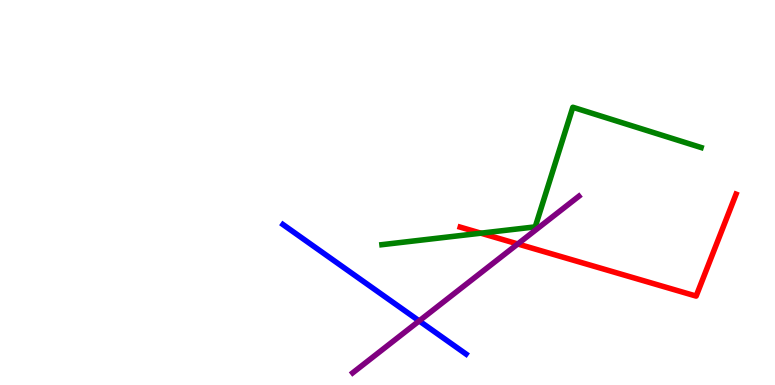[{'lines': ['blue', 'red'], 'intersections': []}, {'lines': ['green', 'red'], 'intersections': [{'x': 6.2, 'y': 3.94}]}, {'lines': ['purple', 'red'], 'intersections': [{'x': 6.68, 'y': 3.66}]}, {'lines': ['blue', 'green'], 'intersections': []}, {'lines': ['blue', 'purple'], 'intersections': [{'x': 5.41, 'y': 1.66}]}, {'lines': ['green', 'purple'], 'intersections': []}]